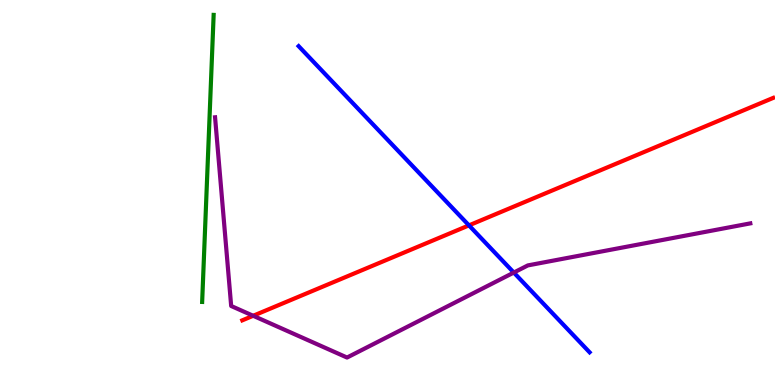[{'lines': ['blue', 'red'], 'intersections': [{'x': 6.05, 'y': 4.15}]}, {'lines': ['green', 'red'], 'intersections': []}, {'lines': ['purple', 'red'], 'intersections': [{'x': 3.27, 'y': 1.8}]}, {'lines': ['blue', 'green'], 'intersections': []}, {'lines': ['blue', 'purple'], 'intersections': [{'x': 6.63, 'y': 2.92}]}, {'lines': ['green', 'purple'], 'intersections': []}]